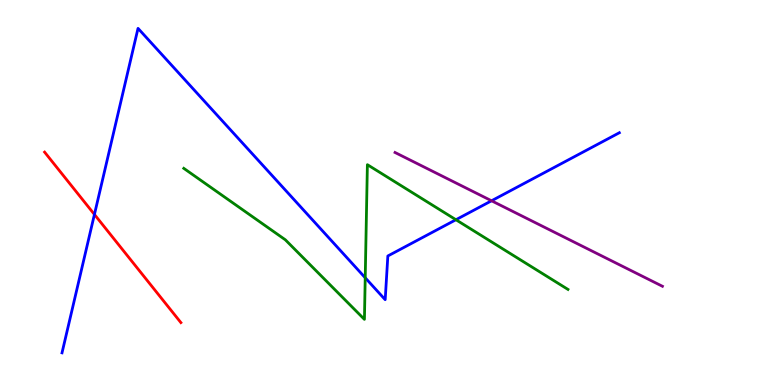[{'lines': ['blue', 'red'], 'intersections': [{'x': 1.22, 'y': 4.43}]}, {'lines': ['green', 'red'], 'intersections': []}, {'lines': ['purple', 'red'], 'intersections': []}, {'lines': ['blue', 'green'], 'intersections': [{'x': 4.71, 'y': 2.79}, {'x': 5.88, 'y': 4.29}]}, {'lines': ['blue', 'purple'], 'intersections': [{'x': 6.34, 'y': 4.79}]}, {'lines': ['green', 'purple'], 'intersections': []}]